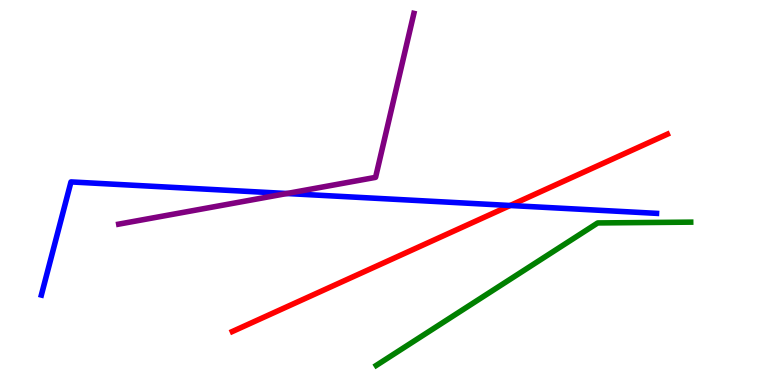[{'lines': ['blue', 'red'], 'intersections': [{'x': 6.58, 'y': 4.66}]}, {'lines': ['green', 'red'], 'intersections': []}, {'lines': ['purple', 'red'], 'intersections': []}, {'lines': ['blue', 'green'], 'intersections': []}, {'lines': ['blue', 'purple'], 'intersections': [{'x': 3.7, 'y': 4.97}]}, {'lines': ['green', 'purple'], 'intersections': []}]